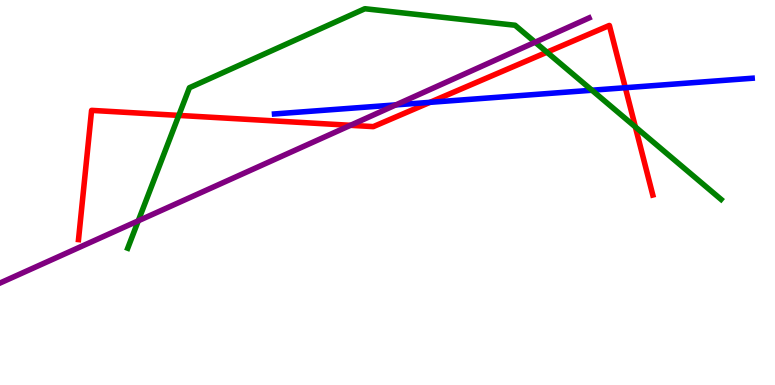[{'lines': ['blue', 'red'], 'intersections': [{'x': 5.55, 'y': 7.34}, {'x': 8.07, 'y': 7.72}]}, {'lines': ['green', 'red'], 'intersections': [{'x': 2.31, 'y': 7.0}, {'x': 7.06, 'y': 8.64}, {'x': 8.2, 'y': 6.7}]}, {'lines': ['purple', 'red'], 'intersections': [{'x': 4.52, 'y': 6.75}]}, {'lines': ['blue', 'green'], 'intersections': [{'x': 7.64, 'y': 7.66}]}, {'lines': ['blue', 'purple'], 'intersections': [{'x': 5.11, 'y': 7.28}]}, {'lines': ['green', 'purple'], 'intersections': [{'x': 1.78, 'y': 4.26}, {'x': 6.9, 'y': 8.9}]}]